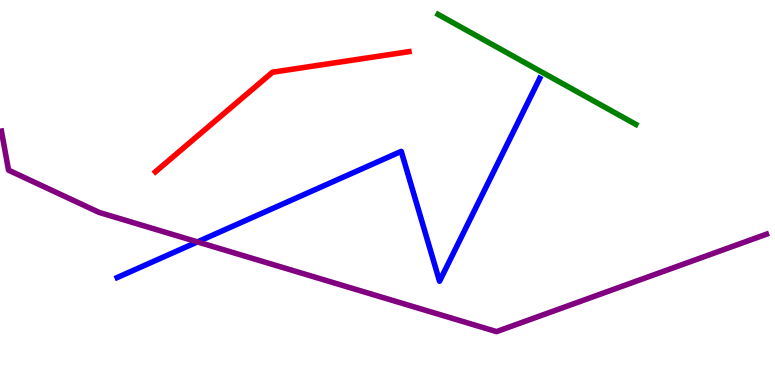[{'lines': ['blue', 'red'], 'intersections': []}, {'lines': ['green', 'red'], 'intersections': []}, {'lines': ['purple', 'red'], 'intersections': []}, {'lines': ['blue', 'green'], 'intersections': []}, {'lines': ['blue', 'purple'], 'intersections': [{'x': 2.55, 'y': 3.72}]}, {'lines': ['green', 'purple'], 'intersections': []}]